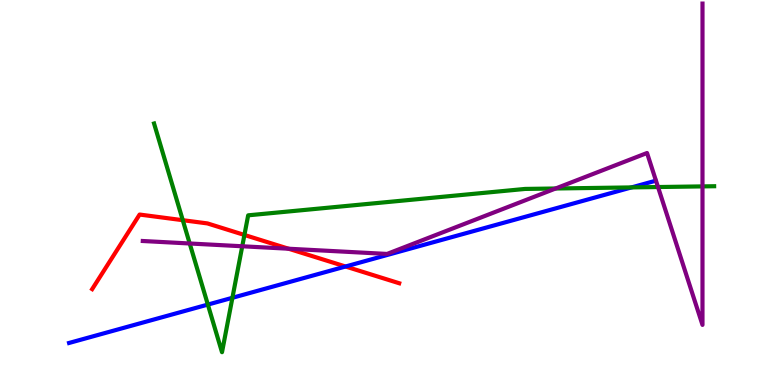[{'lines': ['blue', 'red'], 'intersections': [{'x': 4.46, 'y': 3.08}]}, {'lines': ['green', 'red'], 'intersections': [{'x': 2.36, 'y': 4.28}, {'x': 3.15, 'y': 3.9}]}, {'lines': ['purple', 'red'], 'intersections': [{'x': 3.72, 'y': 3.54}]}, {'lines': ['blue', 'green'], 'intersections': [{'x': 2.68, 'y': 2.09}, {'x': 3.0, 'y': 2.27}, {'x': 8.15, 'y': 5.13}]}, {'lines': ['blue', 'purple'], 'intersections': []}, {'lines': ['green', 'purple'], 'intersections': [{'x': 2.45, 'y': 3.68}, {'x': 3.13, 'y': 3.6}, {'x': 7.17, 'y': 5.1}, {'x': 8.49, 'y': 5.14}, {'x': 9.06, 'y': 5.16}]}]